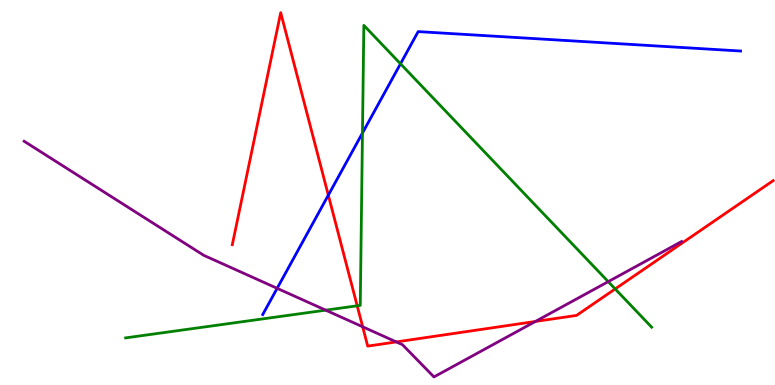[{'lines': ['blue', 'red'], 'intersections': [{'x': 4.24, 'y': 4.93}]}, {'lines': ['green', 'red'], 'intersections': [{'x': 4.61, 'y': 2.06}, {'x': 7.94, 'y': 2.5}]}, {'lines': ['purple', 'red'], 'intersections': [{'x': 4.68, 'y': 1.51}, {'x': 5.11, 'y': 1.12}, {'x': 6.91, 'y': 1.65}]}, {'lines': ['blue', 'green'], 'intersections': [{'x': 4.68, 'y': 6.55}, {'x': 5.17, 'y': 8.34}]}, {'lines': ['blue', 'purple'], 'intersections': [{'x': 3.58, 'y': 2.51}]}, {'lines': ['green', 'purple'], 'intersections': [{'x': 4.2, 'y': 1.94}, {'x': 7.85, 'y': 2.68}]}]